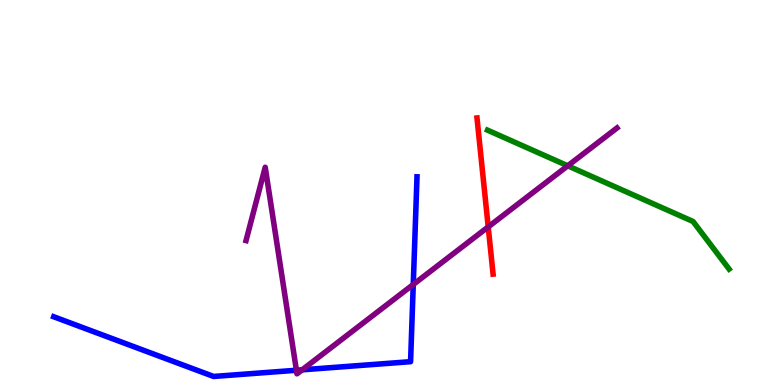[{'lines': ['blue', 'red'], 'intersections': []}, {'lines': ['green', 'red'], 'intersections': []}, {'lines': ['purple', 'red'], 'intersections': [{'x': 6.3, 'y': 4.11}]}, {'lines': ['blue', 'green'], 'intersections': []}, {'lines': ['blue', 'purple'], 'intersections': [{'x': 3.82, 'y': 0.383}, {'x': 3.9, 'y': 0.394}, {'x': 5.33, 'y': 2.61}]}, {'lines': ['green', 'purple'], 'intersections': [{'x': 7.33, 'y': 5.69}]}]